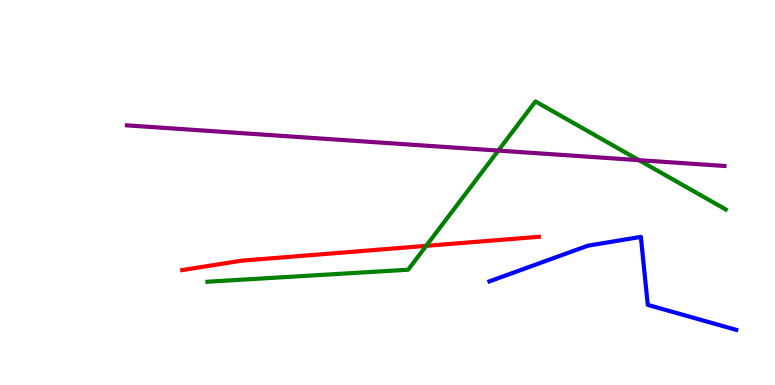[{'lines': ['blue', 'red'], 'intersections': []}, {'lines': ['green', 'red'], 'intersections': [{'x': 5.5, 'y': 3.61}]}, {'lines': ['purple', 'red'], 'intersections': []}, {'lines': ['blue', 'green'], 'intersections': []}, {'lines': ['blue', 'purple'], 'intersections': []}, {'lines': ['green', 'purple'], 'intersections': [{'x': 6.43, 'y': 6.09}, {'x': 8.24, 'y': 5.84}]}]